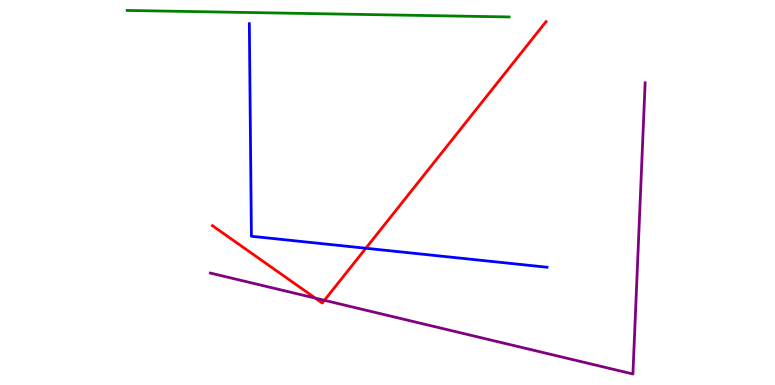[{'lines': ['blue', 'red'], 'intersections': [{'x': 4.72, 'y': 3.55}]}, {'lines': ['green', 'red'], 'intersections': []}, {'lines': ['purple', 'red'], 'intersections': [{'x': 4.07, 'y': 2.26}, {'x': 4.19, 'y': 2.2}]}, {'lines': ['blue', 'green'], 'intersections': []}, {'lines': ['blue', 'purple'], 'intersections': []}, {'lines': ['green', 'purple'], 'intersections': []}]